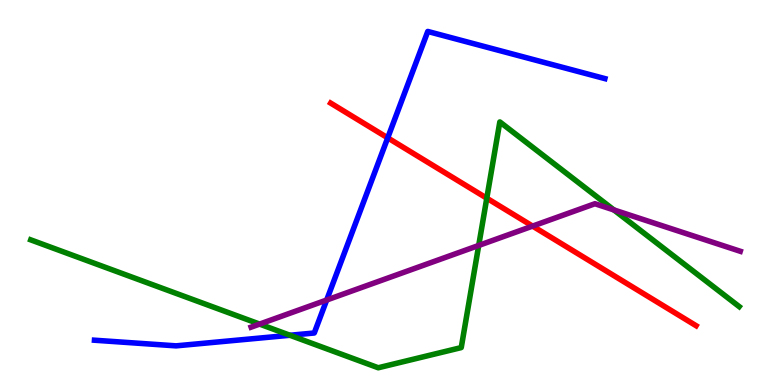[{'lines': ['blue', 'red'], 'intersections': [{'x': 5.0, 'y': 6.42}]}, {'lines': ['green', 'red'], 'intersections': [{'x': 6.28, 'y': 4.85}]}, {'lines': ['purple', 'red'], 'intersections': [{'x': 6.87, 'y': 4.13}]}, {'lines': ['blue', 'green'], 'intersections': [{'x': 3.74, 'y': 1.29}]}, {'lines': ['blue', 'purple'], 'intersections': [{'x': 4.22, 'y': 2.21}]}, {'lines': ['green', 'purple'], 'intersections': [{'x': 3.35, 'y': 1.58}, {'x': 6.18, 'y': 3.62}, {'x': 7.92, 'y': 4.55}]}]